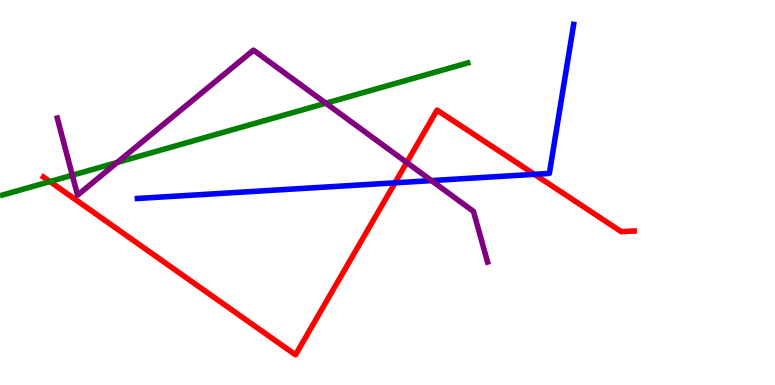[{'lines': ['blue', 'red'], 'intersections': [{'x': 5.1, 'y': 5.25}, {'x': 6.9, 'y': 5.47}]}, {'lines': ['green', 'red'], 'intersections': [{'x': 0.644, 'y': 5.28}]}, {'lines': ['purple', 'red'], 'intersections': [{'x': 5.25, 'y': 5.78}]}, {'lines': ['blue', 'green'], 'intersections': []}, {'lines': ['blue', 'purple'], 'intersections': [{'x': 5.57, 'y': 5.31}]}, {'lines': ['green', 'purple'], 'intersections': [{'x': 0.933, 'y': 5.45}, {'x': 1.51, 'y': 5.78}, {'x': 4.2, 'y': 7.32}]}]